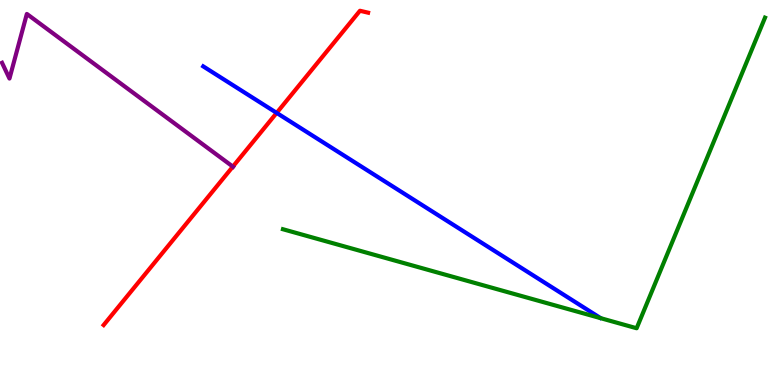[{'lines': ['blue', 'red'], 'intersections': [{'x': 3.57, 'y': 7.07}]}, {'lines': ['green', 'red'], 'intersections': []}, {'lines': ['purple', 'red'], 'intersections': [{'x': 3.0, 'y': 5.67}]}, {'lines': ['blue', 'green'], 'intersections': []}, {'lines': ['blue', 'purple'], 'intersections': []}, {'lines': ['green', 'purple'], 'intersections': []}]